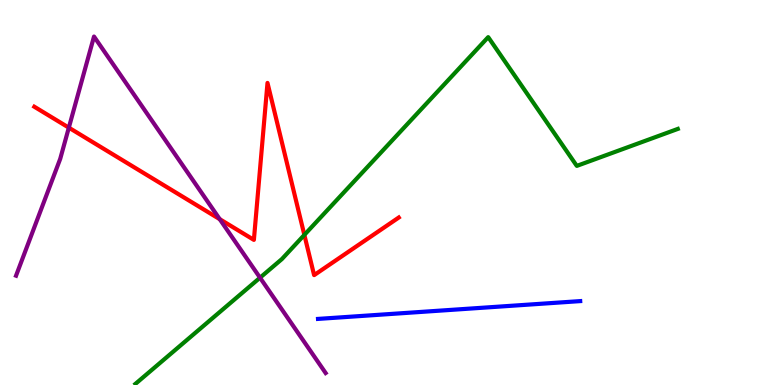[{'lines': ['blue', 'red'], 'intersections': []}, {'lines': ['green', 'red'], 'intersections': [{'x': 3.93, 'y': 3.9}]}, {'lines': ['purple', 'red'], 'intersections': [{'x': 0.888, 'y': 6.68}, {'x': 2.84, 'y': 4.31}]}, {'lines': ['blue', 'green'], 'intersections': []}, {'lines': ['blue', 'purple'], 'intersections': []}, {'lines': ['green', 'purple'], 'intersections': [{'x': 3.36, 'y': 2.79}]}]